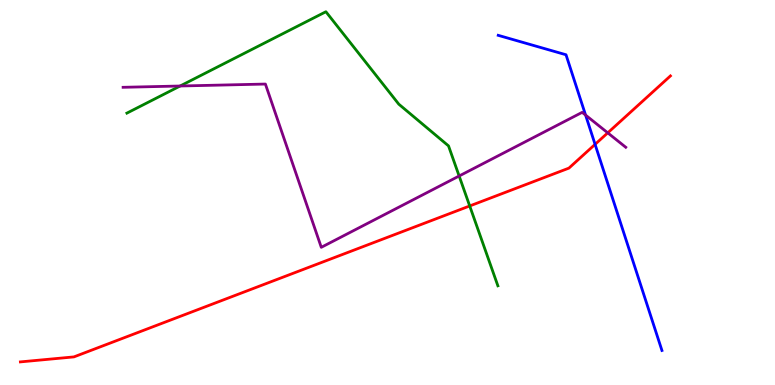[{'lines': ['blue', 'red'], 'intersections': [{'x': 7.68, 'y': 6.25}]}, {'lines': ['green', 'red'], 'intersections': [{'x': 6.06, 'y': 4.65}]}, {'lines': ['purple', 'red'], 'intersections': [{'x': 7.84, 'y': 6.55}]}, {'lines': ['blue', 'green'], 'intersections': []}, {'lines': ['blue', 'purple'], 'intersections': [{'x': 7.56, 'y': 7.01}]}, {'lines': ['green', 'purple'], 'intersections': [{'x': 2.32, 'y': 7.77}, {'x': 5.92, 'y': 5.43}]}]